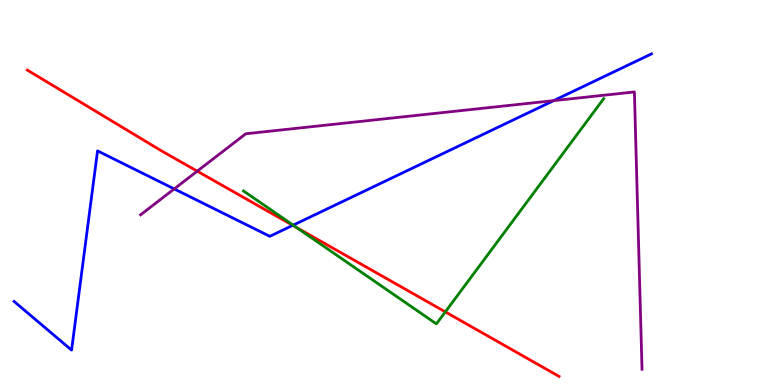[{'lines': ['blue', 'red'], 'intersections': [{'x': 3.78, 'y': 4.15}]}, {'lines': ['green', 'red'], 'intersections': [{'x': 3.83, 'y': 4.09}, {'x': 5.75, 'y': 1.9}]}, {'lines': ['purple', 'red'], 'intersections': [{'x': 2.55, 'y': 5.55}]}, {'lines': ['blue', 'green'], 'intersections': [{'x': 3.78, 'y': 4.15}]}, {'lines': ['blue', 'purple'], 'intersections': [{'x': 2.25, 'y': 5.09}, {'x': 7.14, 'y': 7.39}]}, {'lines': ['green', 'purple'], 'intersections': []}]